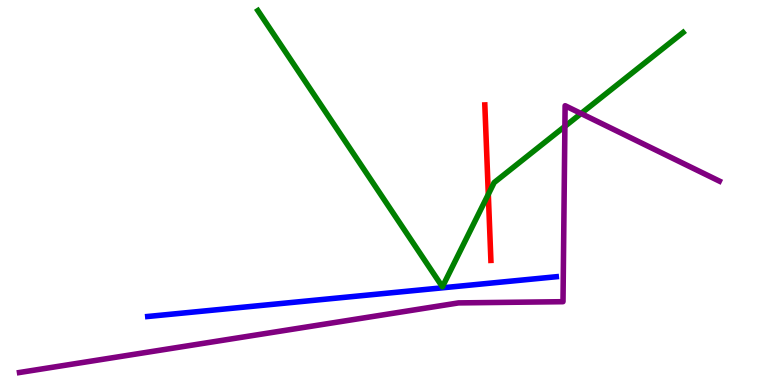[{'lines': ['blue', 'red'], 'intersections': []}, {'lines': ['green', 'red'], 'intersections': [{'x': 6.3, 'y': 4.95}]}, {'lines': ['purple', 'red'], 'intersections': []}, {'lines': ['blue', 'green'], 'intersections': []}, {'lines': ['blue', 'purple'], 'intersections': []}, {'lines': ['green', 'purple'], 'intersections': [{'x': 7.29, 'y': 6.72}, {'x': 7.5, 'y': 7.05}]}]